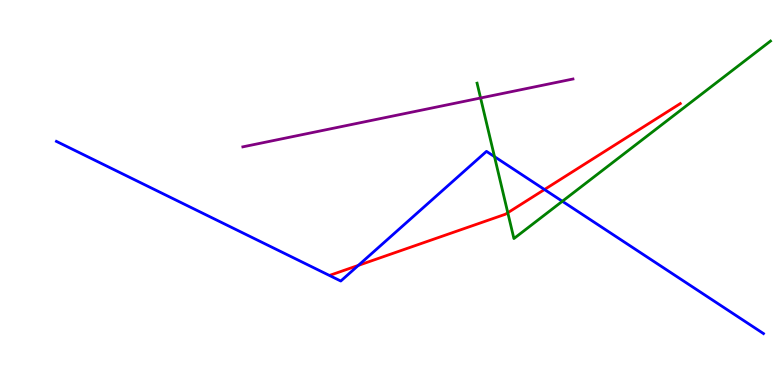[{'lines': ['blue', 'red'], 'intersections': [{'x': 4.62, 'y': 3.11}, {'x': 7.03, 'y': 5.08}]}, {'lines': ['green', 'red'], 'intersections': [{'x': 6.55, 'y': 4.47}]}, {'lines': ['purple', 'red'], 'intersections': []}, {'lines': ['blue', 'green'], 'intersections': [{'x': 6.38, 'y': 5.93}, {'x': 7.26, 'y': 4.77}]}, {'lines': ['blue', 'purple'], 'intersections': []}, {'lines': ['green', 'purple'], 'intersections': [{'x': 6.2, 'y': 7.45}]}]